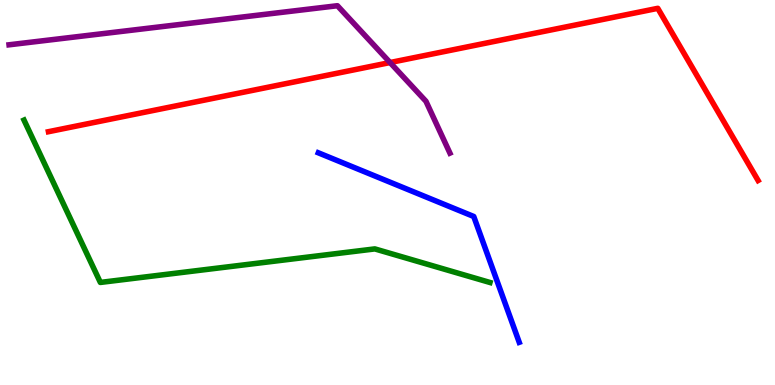[{'lines': ['blue', 'red'], 'intersections': []}, {'lines': ['green', 'red'], 'intersections': []}, {'lines': ['purple', 'red'], 'intersections': [{'x': 5.03, 'y': 8.38}]}, {'lines': ['blue', 'green'], 'intersections': []}, {'lines': ['blue', 'purple'], 'intersections': []}, {'lines': ['green', 'purple'], 'intersections': []}]